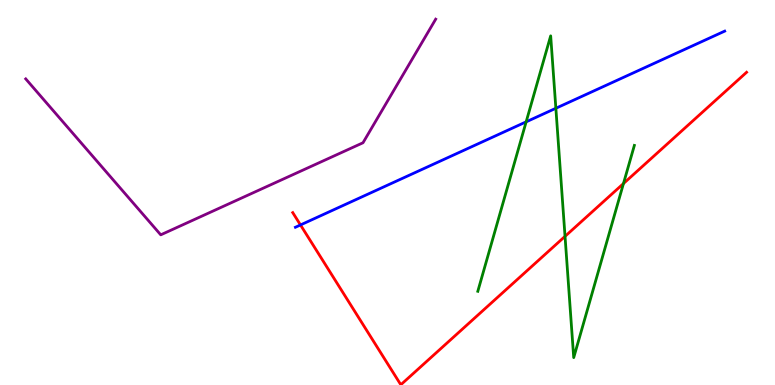[{'lines': ['blue', 'red'], 'intersections': [{'x': 3.88, 'y': 4.16}]}, {'lines': ['green', 'red'], 'intersections': [{'x': 7.29, 'y': 3.86}, {'x': 8.04, 'y': 5.23}]}, {'lines': ['purple', 'red'], 'intersections': []}, {'lines': ['blue', 'green'], 'intersections': [{'x': 6.79, 'y': 6.84}, {'x': 7.17, 'y': 7.19}]}, {'lines': ['blue', 'purple'], 'intersections': []}, {'lines': ['green', 'purple'], 'intersections': []}]